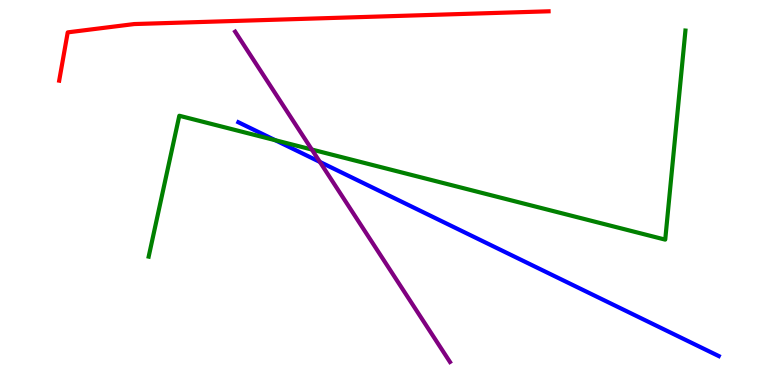[{'lines': ['blue', 'red'], 'intersections': []}, {'lines': ['green', 'red'], 'intersections': []}, {'lines': ['purple', 'red'], 'intersections': []}, {'lines': ['blue', 'green'], 'intersections': [{'x': 3.55, 'y': 6.36}]}, {'lines': ['blue', 'purple'], 'intersections': [{'x': 4.13, 'y': 5.79}]}, {'lines': ['green', 'purple'], 'intersections': [{'x': 4.02, 'y': 6.12}]}]